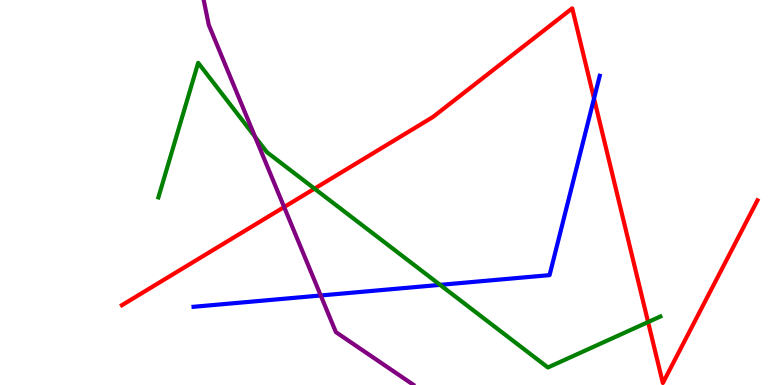[{'lines': ['blue', 'red'], 'intersections': [{'x': 7.66, 'y': 7.44}]}, {'lines': ['green', 'red'], 'intersections': [{'x': 4.06, 'y': 5.1}, {'x': 8.36, 'y': 1.63}]}, {'lines': ['purple', 'red'], 'intersections': [{'x': 3.67, 'y': 4.62}]}, {'lines': ['blue', 'green'], 'intersections': [{'x': 5.68, 'y': 2.6}]}, {'lines': ['blue', 'purple'], 'intersections': [{'x': 4.14, 'y': 2.33}]}, {'lines': ['green', 'purple'], 'intersections': [{'x': 3.29, 'y': 6.45}]}]